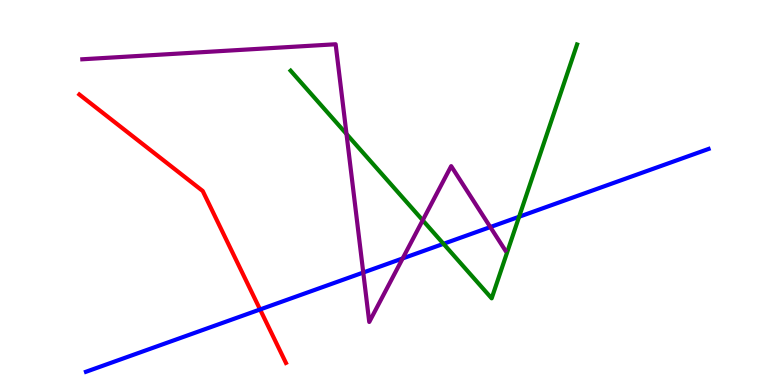[{'lines': ['blue', 'red'], 'intersections': [{'x': 3.36, 'y': 1.96}]}, {'lines': ['green', 'red'], 'intersections': []}, {'lines': ['purple', 'red'], 'intersections': []}, {'lines': ['blue', 'green'], 'intersections': [{'x': 5.72, 'y': 3.67}, {'x': 6.7, 'y': 4.37}]}, {'lines': ['blue', 'purple'], 'intersections': [{'x': 4.69, 'y': 2.92}, {'x': 5.2, 'y': 3.29}, {'x': 6.33, 'y': 4.1}]}, {'lines': ['green', 'purple'], 'intersections': [{'x': 4.47, 'y': 6.52}, {'x': 5.45, 'y': 4.28}]}]